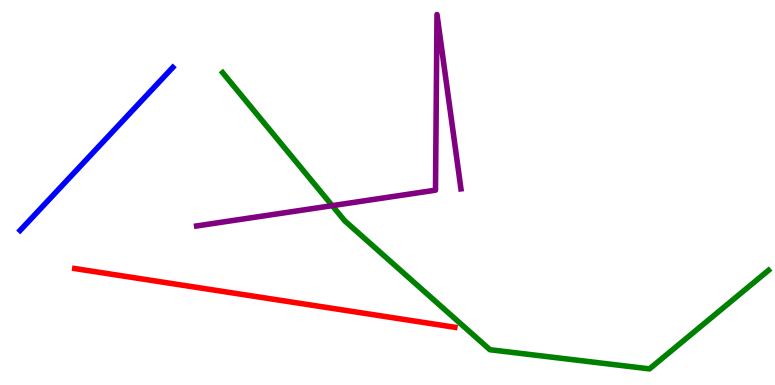[{'lines': ['blue', 'red'], 'intersections': []}, {'lines': ['green', 'red'], 'intersections': []}, {'lines': ['purple', 'red'], 'intersections': []}, {'lines': ['blue', 'green'], 'intersections': []}, {'lines': ['blue', 'purple'], 'intersections': []}, {'lines': ['green', 'purple'], 'intersections': [{'x': 4.29, 'y': 4.66}]}]